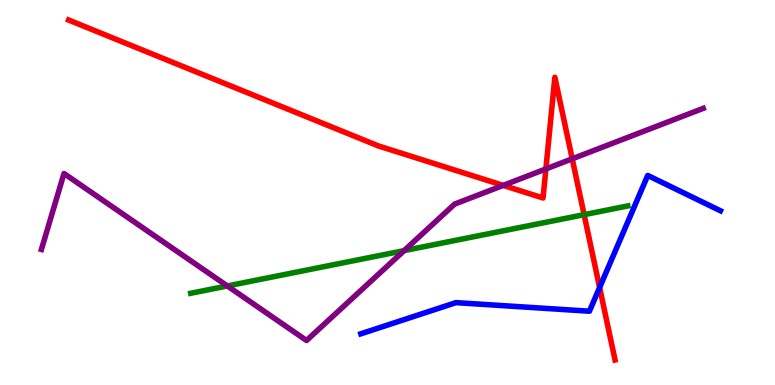[{'lines': ['blue', 'red'], 'intersections': [{'x': 7.74, 'y': 2.53}]}, {'lines': ['green', 'red'], 'intersections': [{'x': 7.54, 'y': 4.42}]}, {'lines': ['purple', 'red'], 'intersections': [{'x': 6.49, 'y': 5.18}, {'x': 7.04, 'y': 5.61}, {'x': 7.38, 'y': 5.88}]}, {'lines': ['blue', 'green'], 'intersections': []}, {'lines': ['blue', 'purple'], 'intersections': []}, {'lines': ['green', 'purple'], 'intersections': [{'x': 2.93, 'y': 2.57}, {'x': 5.21, 'y': 3.49}]}]